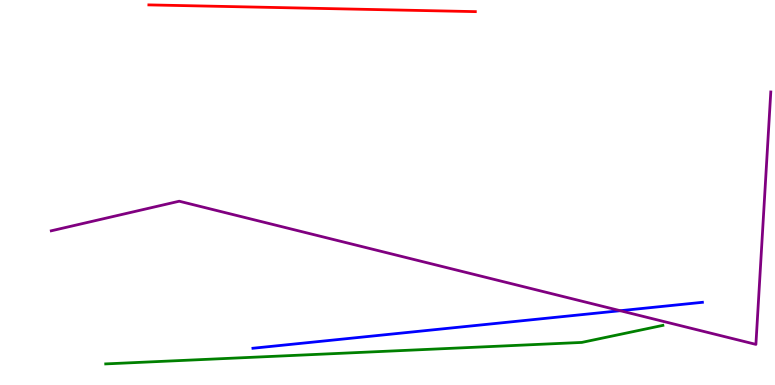[{'lines': ['blue', 'red'], 'intersections': []}, {'lines': ['green', 'red'], 'intersections': []}, {'lines': ['purple', 'red'], 'intersections': []}, {'lines': ['blue', 'green'], 'intersections': []}, {'lines': ['blue', 'purple'], 'intersections': [{'x': 8.0, 'y': 1.93}]}, {'lines': ['green', 'purple'], 'intersections': []}]